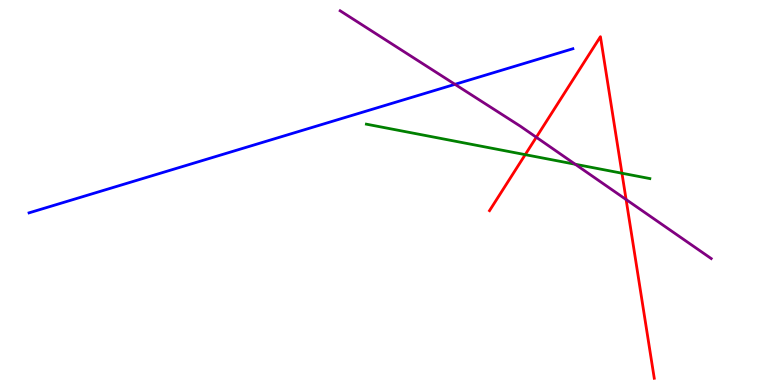[{'lines': ['blue', 'red'], 'intersections': []}, {'lines': ['green', 'red'], 'intersections': [{'x': 6.78, 'y': 5.98}, {'x': 8.03, 'y': 5.5}]}, {'lines': ['purple', 'red'], 'intersections': [{'x': 6.92, 'y': 6.43}, {'x': 8.08, 'y': 4.82}]}, {'lines': ['blue', 'green'], 'intersections': []}, {'lines': ['blue', 'purple'], 'intersections': [{'x': 5.87, 'y': 7.81}]}, {'lines': ['green', 'purple'], 'intersections': [{'x': 7.42, 'y': 5.73}]}]